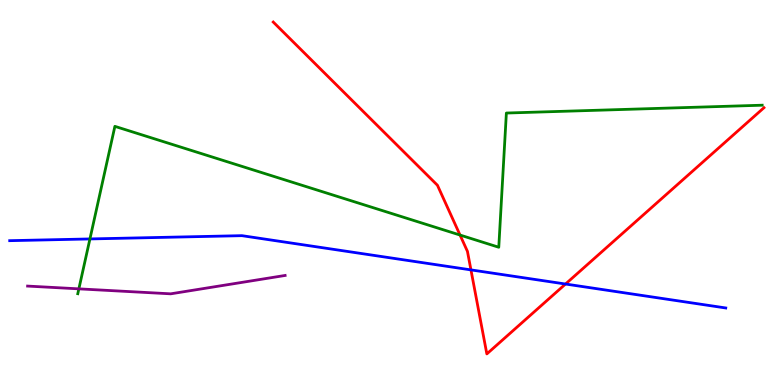[{'lines': ['blue', 'red'], 'intersections': [{'x': 6.08, 'y': 2.99}, {'x': 7.3, 'y': 2.62}]}, {'lines': ['green', 'red'], 'intersections': [{'x': 5.94, 'y': 3.89}]}, {'lines': ['purple', 'red'], 'intersections': []}, {'lines': ['blue', 'green'], 'intersections': [{'x': 1.16, 'y': 3.79}]}, {'lines': ['blue', 'purple'], 'intersections': []}, {'lines': ['green', 'purple'], 'intersections': [{'x': 1.02, 'y': 2.5}]}]